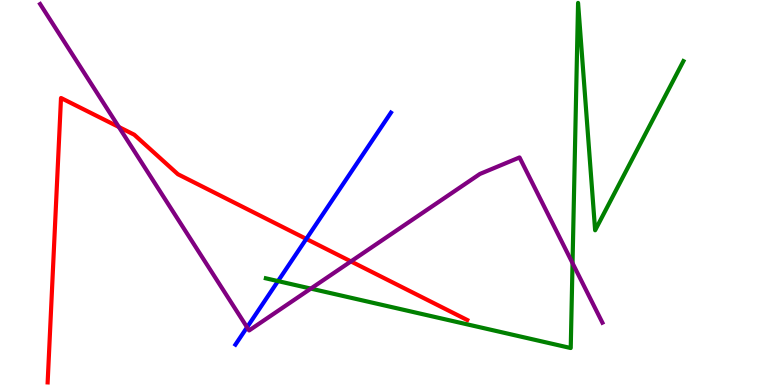[{'lines': ['blue', 'red'], 'intersections': [{'x': 3.95, 'y': 3.79}]}, {'lines': ['green', 'red'], 'intersections': []}, {'lines': ['purple', 'red'], 'intersections': [{'x': 1.53, 'y': 6.7}, {'x': 4.53, 'y': 3.21}]}, {'lines': ['blue', 'green'], 'intersections': [{'x': 3.59, 'y': 2.7}]}, {'lines': ['blue', 'purple'], 'intersections': [{'x': 3.19, 'y': 1.5}]}, {'lines': ['green', 'purple'], 'intersections': [{'x': 4.01, 'y': 2.5}, {'x': 7.39, 'y': 3.17}]}]